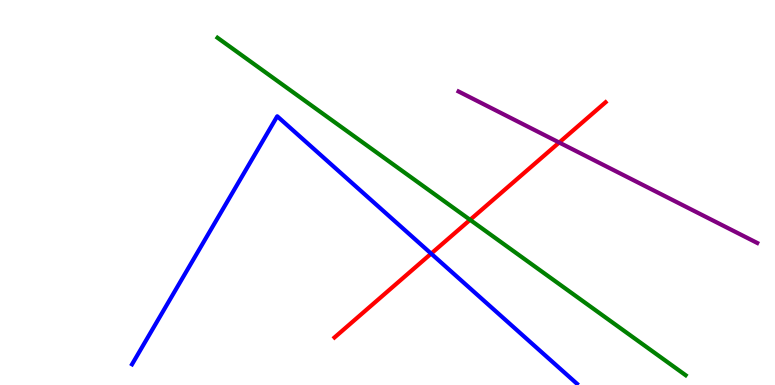[{'lines': ['blue', 'red'], 'intersections': [{'x': 5.56, 'y': 3.41}]}, {'lines': ['green', 'red'], 'intersections': [{'x': 6.07, 'y': 4.29}]}, {'lines': ['purple', 'red'], 'intersections': [{'x': 7.22, 'y': 6.3}]}, {'lines': ['blue', 'green'], 'intersections': []}, {'lines': ['blue', 'purple'], 'intersections': []}, {'lines': ['green', 'purple'], 'intersections': []}]